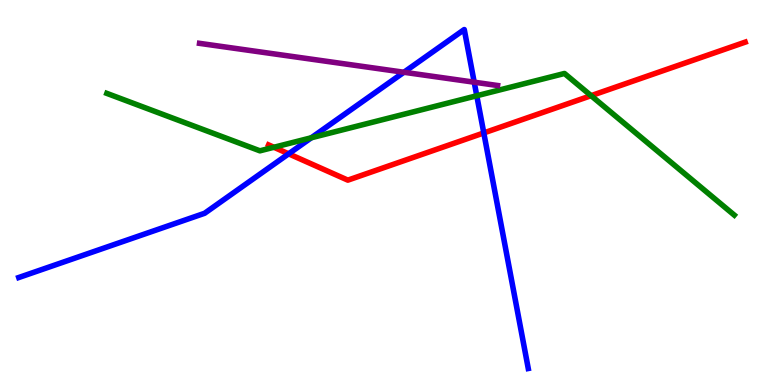[{'lines': ['blue', 'red'], 'intersections': [{'x': 3.72, 'y': 6.0}, {'x': 6.24, 'y': 6.55}]}, {'lines': ['green', 'red'], 'intersections': [{'x': 3.53, 'y': 6.17}, {'x': 7.63, 'y': 7.52}]}, {'lines': ['purple', 'red'], 'intersections': []}, {'lines': ['blue', 'green'], 'intersections': [{'x': 4.02, 'y': 6.42}, {'x': 6.15, 'y': 7.51}]}, {'lines': ['blue', 'purple'], 'intersections': [{'x': 5.21, 'y': 8.12}, {'x': 6.12, 'y': 7.86}]}, {'lines': ['green', 'purple'], 'intersections': []}]